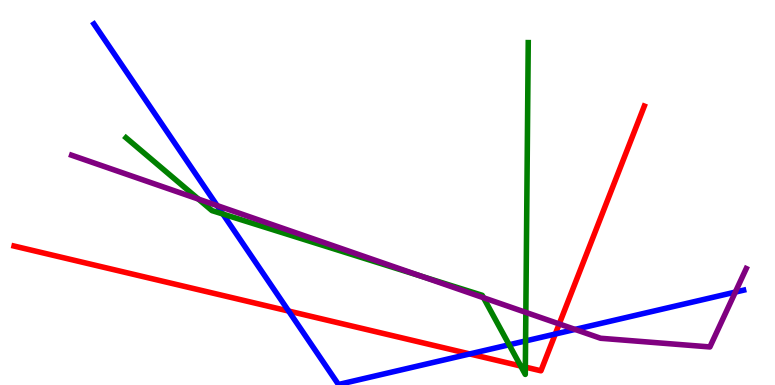[{'lines': ['blue', 'red'], 'intersections': [{'x': 3.72, 'y': 1.92}, {'x': 6.06, 'y': 0.807}, {'x': 7.17, 'y': 1.32}]}, {'lines': ['green', 'red'], 'intersections': [{'x': 6.72, 'y': 0.493}, {'x': 6.78, 'y': 0.465}]}, {'lines': ['purple', 'red'], 'intersections': [{'x': 7.22, 'y': 1.59}]}, {'lines': ['blue', 'green'], 'intersections': [{'x': 2.88, 'y': 4.44}, {'x': 6.57, 'y': 1.05}, {'x': 6.78, 'y': 1.14}]}, {'lines': ['blue', 'purple'], 'intersections': [{'x': 2.8, 'y': 4.66}, {'x': 7.42, 'y': 1.44}, {'x': 9.49, 'y': 2.41}]}, {'lines': ['green', 'purple'], 'intersections': [{'x': 2.56, 'y': 4.83}, {'x': 5.43, 'y': 2.83}, {'x': 6.24, 'y': 2.27}, {'x': 6.79, 'y': 1.89}]}]